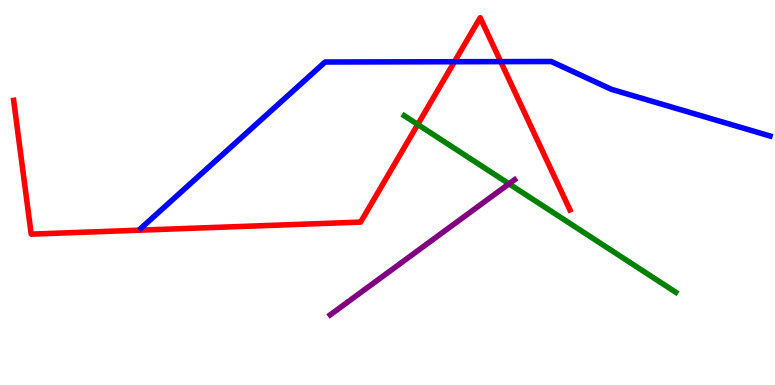[{'lines': ['blue', 'red'], 'intersections': [{'x': 5.86, 'y': 8.4}, {'x': 6.46, 'y': 8.4}]}, {'lines': ['green', 'red'], 'intersections': [{'x': 5.39, 'y': 6.77}]}, {'lines': ['purple', 'red'], 'intersections': []}, {'lines': ['blue', 'green'], 'intersections': []}, {'lines': ['blue', 'purple'], 'intersections': []}, {'lines': ['green', 'purple'], 'intersections': [{'x': 6.57, 'y': 5.23}]}]